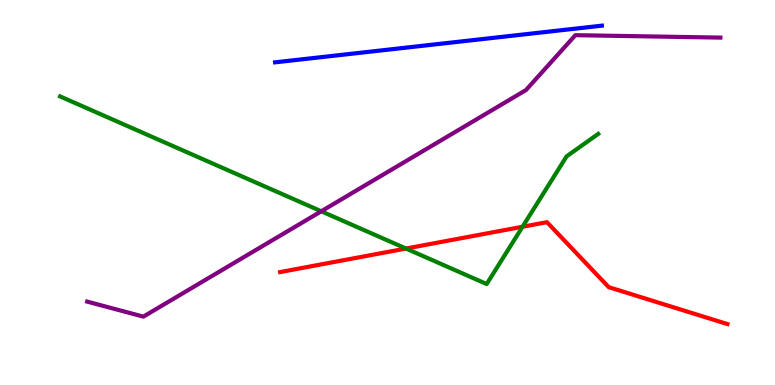[{'lines': ['blue', 'red'], 'intersections': []}, {'lines': ['green', 'red'], 'intersections': [{'x': 5.24, 'y': 3.54}, {'x': 6.74, 'y': 4.11}]}, {'lines': ['purple', 'red'], 'intersections': []}, {'lines': ['blue', 'green'], 'intersections': []}, {'lines': ['blue', 'purple'], 'intersections': []}, {'lines': ['green', 'purple'], 'intersections': [{'x': 4.15, 'y': 4.51}]}]